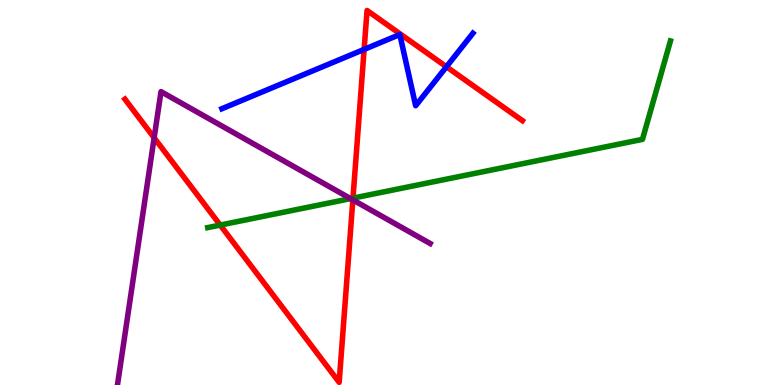[{'lines': ['blue', 'red'], 'intersections': [{'x': 4.7, 'y': 8.72}, {'x': 5.76, 'y': 8.27}]}, {'lines': ['green', 'red'], 'intersections': [{'x': 2.84, 'y': 4.15}, {'x': 4.55, 'y': 4.85}]}, {'lines': ['purple', 'red'], 'intersections': [{'x': 1.99, 'y': 6.42}, {'x': 4.55, 'y': 4.81}]}, {'lines': ['blue', 'green'], 'intersections': []}, {'lines': ['blue', 'purple'], 'intersections': []}, {'lines': ['green', 'purple'], 'intersections': [{'x': 4.52, 'y': 4.84}]}]